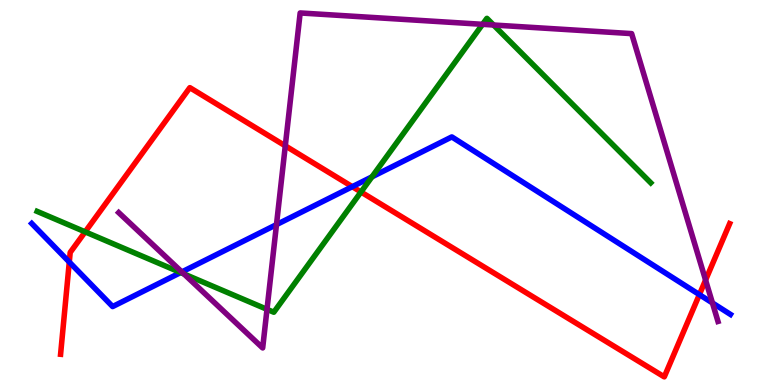[{'lines': ['blue', 'red'], 'intersections': [{'x': 0.894, 'y': 3.19}, {'x': 4.55, 'y': 5.15}, {'x': 9.02, 'y': 2.35}]}, {'lines': ['green', 'red'], 'intersections': [{'x': 1.1, 'y': 3.98}, {'x': 4.66, 'y': 5.01}]}, {'lines': ['purple', 'red'], 'intersections': [{'x': 3.68, 'y': 6.21}, {'x': 9.1, 'y': 2.72}]}, {'lines': ['blue', 'green'], 'intersections': [{'x': 2.33, 'y': 2.92}, {'x': 4.8, 'y': 5.41}]}, {'lines': ['blue', 'purple'], 'intersections': [{'x': 2.35, 'y': 2.94}, {'x': 3.57, 'y': 4.17}, {'x': 9.19, 'y': 2.13}]}, {'lines': ['green', 'purple'], 'intersections': [{'x': 2.37, 'y': 2.88}, {'x': 3.45, 'y': 1.97}, {'x': 6.23, 'y': 9.37}, {'x': 6.37, 'y': 9.35}]}]